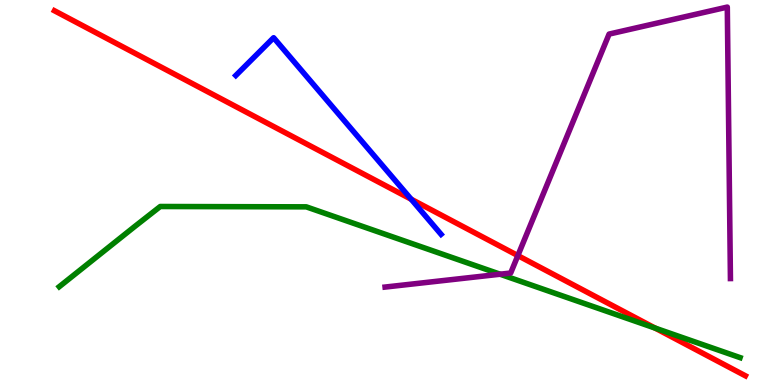[{'lines': ['blue', 'red'], 'intersections': [{'x': 5.31, 'y': 4.83}]}, {'lines': ['green', 'red'], 'intersections': [{'x': 8.45, 'y': 1.48}]}, {'lines': ['purple', 'red'], 'intersections': [{'x': 6.68, 'y': 3.36}]}, {'lines': ['blue', 'green'], 'intersections': []}, {'lines': ['blue', 'purple'], 'intersections': []}, {'lines': ['green', 'purple'], 'intersections': [{'x': 6.45, 'y': 2.88}]}]